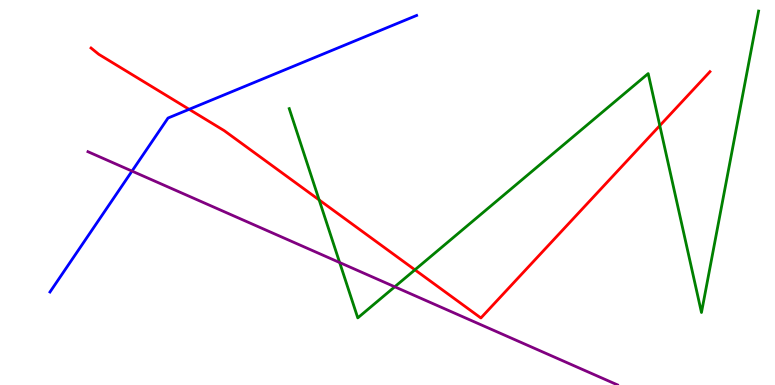[{'lines': ['blue', 'red'], 'intersections': [{'x': 2.44, 'y': 7.16}]}, {'lines': ['green', 'red'], 'intersections': [{'x': 4.12, 'y': 4.81}, {'x': 5.35, 'y': 2.99}, {'x': 8.51, 'y': 6.74}]}, {'lines': ['purple', 'red'], 'intersections': []}, {'lines': ['blue', 'green'], 'intersections': []}, {'lines': ['blue', 'purple'], 'intersections': [{'x': 1.7, 'y': 5.56}]}, {'lines': ['green', 'purple'], 'intersections': [{'x': 4.38, 'y': 3.18}, {'x': 5.09, 'y': 2.55}]}]